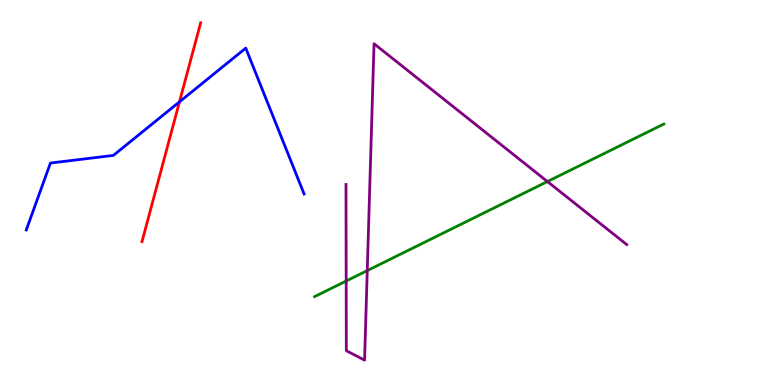[{'lines': ['blue', 'red'], 'intersections': [{'x': 2.32, 'y': 7.35}]}, {'lines': ['green', 'red'], 'intersections': []}, {'lines': ['purple', 'red'], 'intersections': []}, {'lines': ['blue', 'green'], 'intersections': []}, {'lines': ['blue', 'purple'], 'intersections': []}, {'lines': ['green', 'purple'], 'intersections': [{'x': 4.47, 'y': 2.7}, {'x': 4.74, 'y': 2.97}, {'x': 7.06, 'y': 5.28}]}]